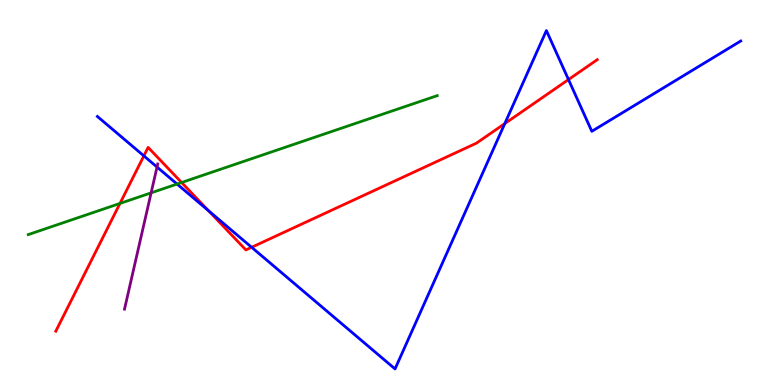[{'lines': ['blue', 'red'], 'intersections': [{'x': 1.86, 'y': 5.95}, {'x': 2.69, 'y': 4.53}, {'x': 3.25, 'y': 3.58}, {'x': 6.51, 'y': 6.79}, {'x': 7.34, 'y': 7.93}]}, {'lines': ['green', 'red'], 'intersections': [{'x': 1.55, 'y': 4.72}, {'x': 2.34, 'y': 5.26}]}, {'lines': ['purple', 'red'], 'intersections': []}, {'lines': ['blue', 'green'], 'intersections': [{'x': 2.28, 'y': 5.22}]}, {'lines': ['blue', 'purple'], 'intersections': [{'x': 2.03, 'y': 5.66}]}, {'lines': ['green', 'purple'], 'intersections': [{'x': 1.95, 'y': 4.99}]}]